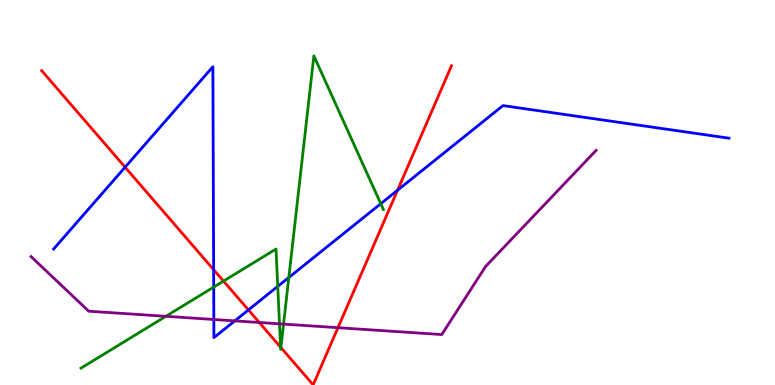[{'lines': ['blue', 'red'], 'intersections': [{'x': 1.61, 'y': 5.66}, {'x': 2.76, 'y': 3.0}, {'x': 3.21, 'y': 1.95}, {'x': 5.13, 'y': 5.06}]}, {'lines': ['green', 'red'], 'intersections': [{'x': 2.88, 'y': 2.7}, {'x': 3.62, 'y': 0.983}, {'x': 3.62, 'y': 0.973}]}, {'lines': ['purple', 'red'], 'intersections': [{'x': 3.35, 'y': 1.62}, {'x': 4.36, 'y': 1.49}]}, {'lines': ['blue', 'green'], 'intersections': [{'x': 2.76, 'y': 2.54}, {'x': 3.58, 'y': 2.56}, {'x': 3.73, 'y': 2.79}, {'x': 4.91, 'y': 4.71}]}, {'lines': ['blue', 'purple'], 'intersections': [{'x': 2.76, 'y': 1.7}, {'x': 3.03, 'y': 1.67}]}, {'lines': ['green', 'purple'], 'intersections': [{'x': 2.14, 'y': 1.78}, {'x': 3.61, 'y': 1.59}, {'x': 3.66, 'y': 1.58}]}]